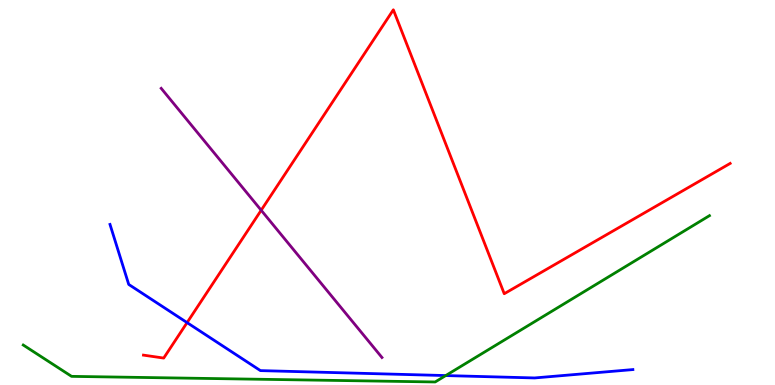[{'lines': ['blue', 'red'], 'intersections': [{'x': 2.41, 'y': 1.62}]}, {'lines': ['green', 'red'], 'intersections': []}, {'lines': ['purple', 'red'], 'intersections': [{'x': 3.37, 'y': 4.54}]}, {'lines': ['blue', 'green'], 'intersections': [{'x': 5.75, 'y': 0.245}]}, {'lines': ['blue', 'purple'], 'intersections': []}, {'lines': ['green', 'purple'], 'intersections': []}]